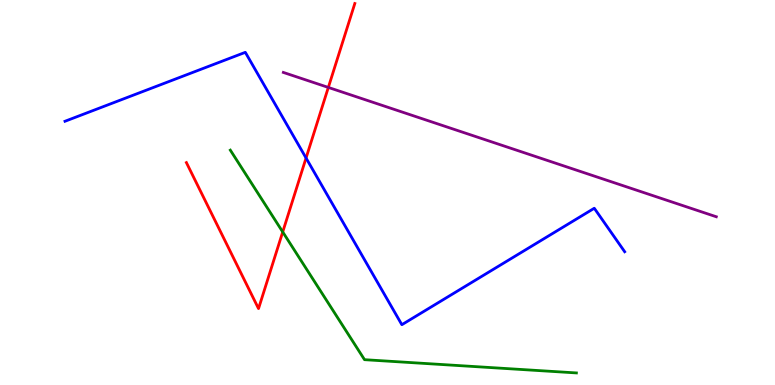[{'lines': ['blue', 'red'], 'intersections': [{'x': 3.95, 'y': 5.9}]}, {'lines': ['green', 'red'], 'intersections': [{'x': 3.65, 'y': 3.98}]}, {'lines': ['purple', 'red'], 'intersections': [{'x': 4.24, 'y': 7.73}]}, {'lines': ['blue', 'green'], 'intersections': []}, {'lines': ['blue', 'purple'], 'intersections': []}, {'lines': ['green', 'purple'], 'intersections': []}]